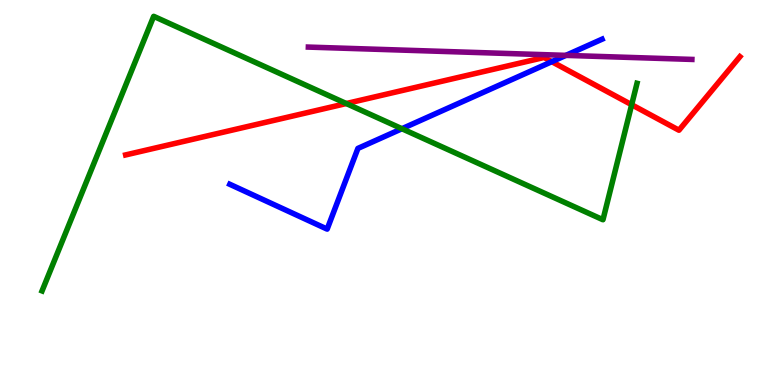[{'lines': ['blue', 'red'], 'intersections': [{'x': 7.12, 'y': 8.4}]}, {'lines': ['green', 'red'], 'intersections': [{'x': 4.47, 'y': 7.31}, {'x': 8.15, 'y': 7.28}]}, {'lines': ['purple', 'red'], 'intersections': []}, {'lines': ['blue', 'green'], 'intersections': [{'x': 5.19, 'y': 6.66}]}, {'lines': ['blue', 'purple'], 'intersections': [{'x': 7.3, 'y': 8.56}]}, {'lines': ['green', 'purple'], 'intersections': []}]